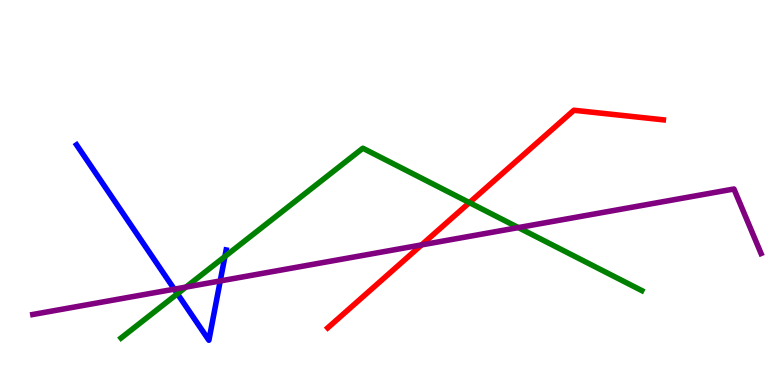[{'lines': ['blue', 'red'], 'intersections': []}, {'lines': ['green', 'red'], 'intersections': [{'x': 6.06, 'y': 4.74}]}, {'lines': ['purple', 'red'], 'intersections': [{'x': 5.44, 'y': 3.64}]}, {'lines': ['blue', 'green'], 'intersections': [{'x': 2.29, 'y': 2.37}, {'x': 2.9, 'y': 3.34}]}, {'lines': ['blue', 'purple'], 'intersections': [{'x': 2.25, 'y': 2.49}, {'x': 2.84, 'y': 2.7}]}, {'lines': ['green', 'purple'], 'intersections': [{'x': 2.4, 'y': 2.54}, {'x': 6.69, 'y': 4.09}]}]